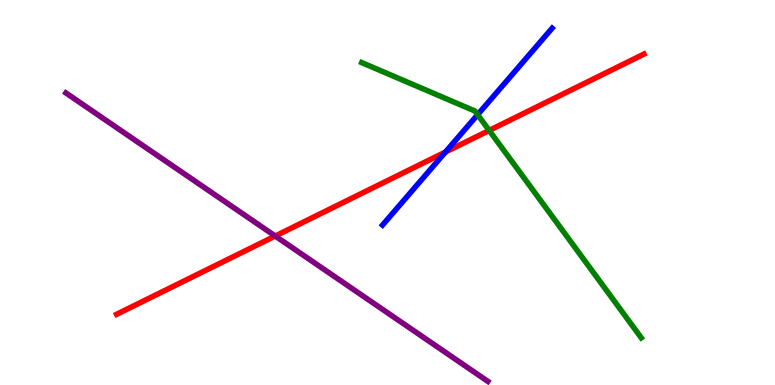[{'lines': ['blue', 'red'], 'intersections': [{'x': 5.75, 'y': 6.05}]}, {'lines': ['green', 'red'], 'intersections': [{'x': 6.31, 'y': 6.61}]}, {'lines': ['purple', 'red'], 'intersections': [{'x': 3.55, 'y': 3.87}]}, {'lines': ['blue', 'green'], 'intersections': [{'x': 6.16, 'y': 7.02}]}, {'lines': ['blue', 'purple'], 'intersections': []}, {'lines': ['green', 'purple'], 'intersections': []}]